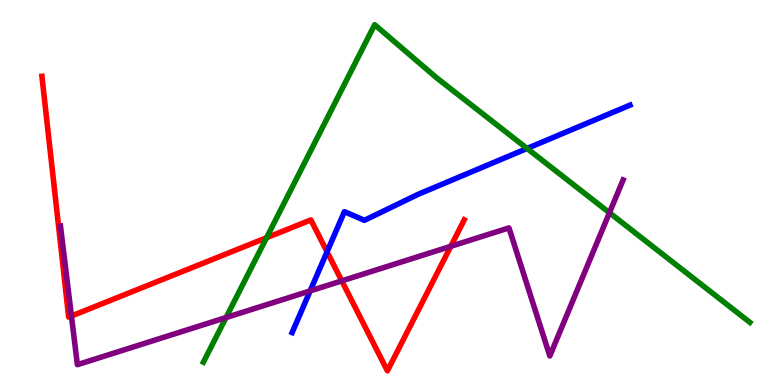[{'lines': ['blue', 'red'], 'intersections': [{'x': 4.22, 'y': 3.46}]}, {'lines': ['green', 'red'], 'intersections': [{'x': 3.44, 'y': 3.83}]}, {'lines': ['purple', 'red'], 'intersections': [{'x': 0.922, 'y': 1.79}, {'x': 4.41, 'y': 2.7}, {'x': 5.82, 'y': 3.6}]}, {'lines': ['blue', 'green'], 'intersections': [{'x': 6.8, 'y': 6.14}]}, {'lines': ['blue', 'purple'], 'intersections': [{'x': 4.0, 'y': 2.44}]}, {'lines': ['green', 'purple'], 'intersections': [{'x': 2.92, 'y': 1.75}, {'x': 7.86, 'y': 4.47}]}]